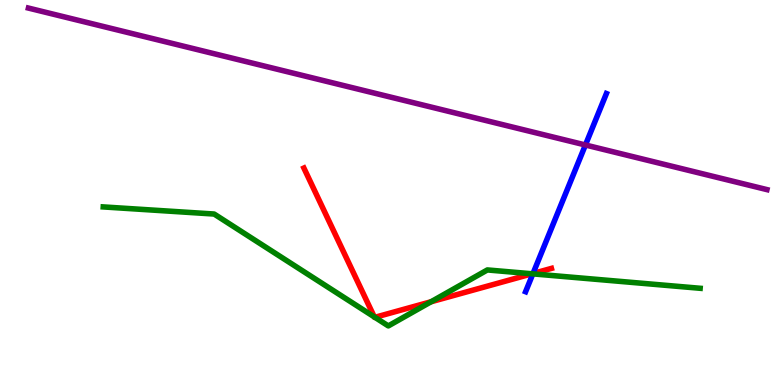[{'lines': ['blue', 'red'], 'intersections': [{'x': 6.88, 'y': 2.9}]}, {'lines': ['green', 'red'], 'intersections': [{'x': 4.83, 'y': 1.77}, {'x': 4.84, 'y': 1.76}, {'x': 5.56, 'y': 2.16}, {'x': 6.86, 'y': 2.89}]}, {'lines': ['purple', 'red'], 'intersections': []}, {'lines': ['blue', 'green'], 'intersections': [{'x': 6.88, 'y': 2.89}]}, {'lines': ['blue', 'purple'], 'intersections': [{'x': 7.55, 'y': 6.23}]}, {'lines': ['green', 'purple'], 'intersections': []}]